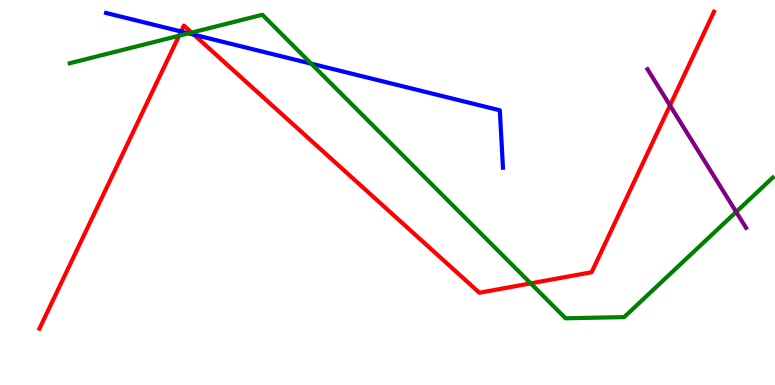[{'lines': ['blue', 'red'], 'intersections': [{'x': 2.34, 'y': 9.18}, {'x': 2.5, 'y': 9.1}]}, {'lines': ['green', 'red'], 'intersections': [{'x': 2.31, 'y': 9.07}, {'x': 2.47, 'y': 9.15}, {'x': 6.85, 'y': 2.64}]}, {'lines': ['purple', 'red'], 'intersections': [{'x': 8.65, 'y': 7.26}]}, {'lines': ['blue', 'green'], 'intersections': [{'x': 2.43, 'y': 9.13}, {'x': 4.02, 'y': 8.35}]}, {'lines': ['blue', 'purple'], 'intersections': []}, {'lines': ['green', 'purple'], 'intersections': [{'x': 9.5, 'y': 4.5}]}]